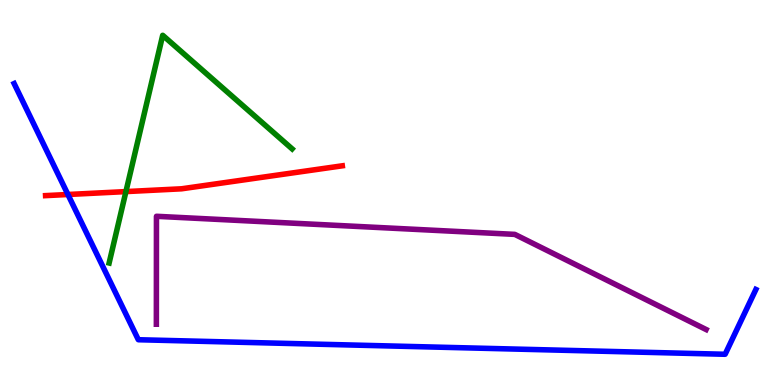[{'lines': ['blue', 'red'], 'intersections': [{'x': 0.876, 'y': 4.95}]}, {'lines': ['green', 'red'], 'intersections': [{'x': 1.62, 'y': 5.02}]}, {'lines': ['purple', 'red'], 'intersections': []}, {'lines': ['blue', 'green'], 'intersections': []}, {'lines': ['blue', 'purple'], 'intersections': []}, {'lines': ['green', 'purple'], 'intersections': []}]